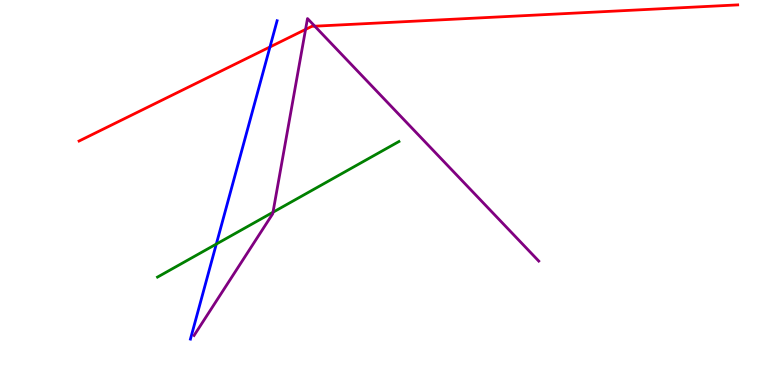[{'lines': ['blue', 'red'], 'intersections': [{'x': 3.48, 'y': 8.78}]}, {'lines': ['green', 'red'], 'intersections': []}, {'lines': ['purple', 'red'], 'intersections': [{'x': 3.94, 'y': 9.24}, {'x': 4.06, 'y': 9.32}]}, {'lines': ['blue', 'green'], 'intersections': [{'x': 2.79, 'y': 3.66}]}, {'lines': ['blue', 'purple'], 'intersections': []}, {'lines': ['green', 'purple'], 'intersections': [{'x': 3.52, 'y': 4.49}]}]